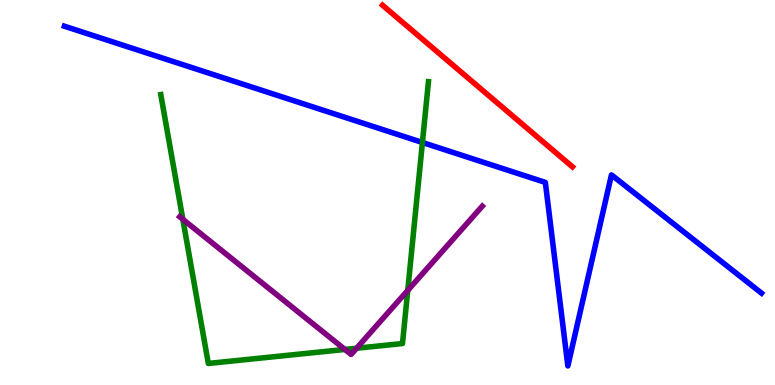[{'lines': ['blue', 'red'], 'intersections': []}, {'lines': ['green', 'red'], 'intersections': []}, {'lines': ['purple', 'red'], 'intersections': []}, {'lines': ['blue', 'green'], 'intersections': [{'x': 5.45, 'y': 6.3}]}, {'lines': ['blue', 'purple'], 'intersections': []}, {'lines': ['green', 'purple'], 'intersections': [{'x': 2.36, 'y': 4.3}, {'x': 4.45, 'y': 0.924}, {'x': 4.6, 'y': 0.955}, {'x': 5.26, 'y': 2.46}]}]